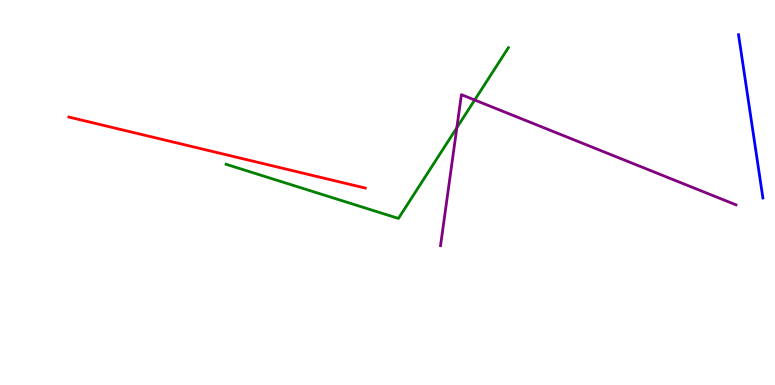[{'lines': ['blue', 'red'], 'intersections': []}, {'lines': ['green', 'red'], 'intersections': []}, {'lines': ['purple', 'red'], 'intersections': []}, {'lines': ['blue', 'green'], 'intersections': []}, {'lines': ['blue', 'purple'], 'intersections': []}, {'lines': ['green', 'purple'], 'intersections': [{'x': 5.89, 'y': 6.68}, {'x': 6.13, 'y': 7.4}]}]